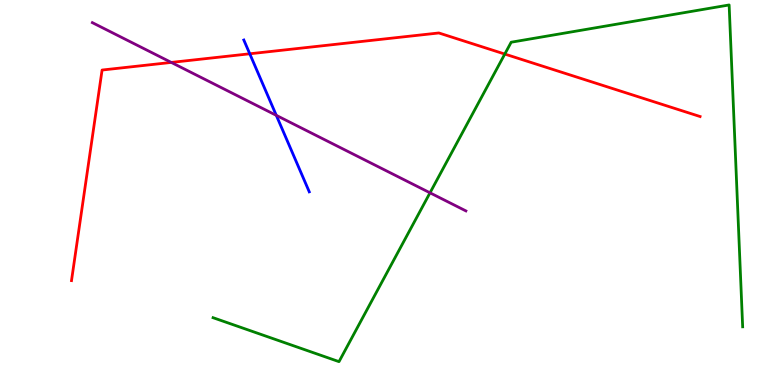[{'lines': ['blue', 'red'], 'intersections': [{'x': 3.22, 'y': 8.6}]}, {'lines': ['green', 'red'], 'intersections': [{'x': 6.51, 'y': 8.6}]}, {'lines': ['purple', 'red'], 'intersections': [{'x': 2.21, 'y': 8.38}]}, {'lines': ['blue', 'green'], 'intersections': []}, {'lines': ['blue', 'purple'], 'intersections': [{'x': 3.57, 'y': 7.0}]}, {'lines': ['green', 'purple'], 'intersections': [{'x': 5.55, 'y': 4.99}]}]